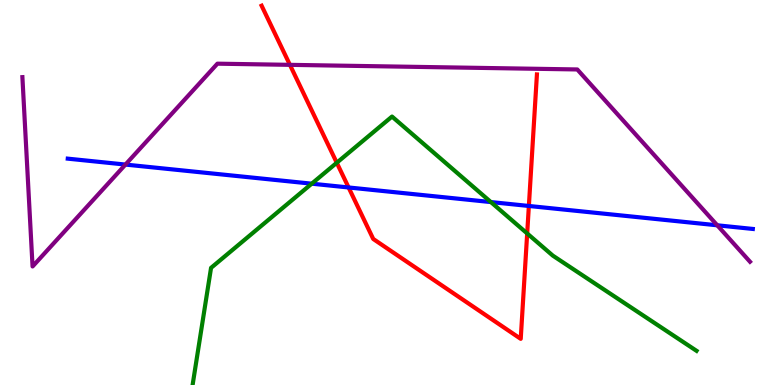[{'lines': ['blue', 'red'], 'intersections': [{'x': 4.5, 'y': 5.13}, {'x': 6.82, 'y': 4.65}]}, {'lines': ['green', 'red'], 'intersections': [{'x': 4.35, 'y': 5.77}, {'x': 6.8, 'y': 3.94}]}, {'lines': ['purple', 'red'], 'intersections': [{'x': 3.74, 'y': 8.32}]}, {'lines': ['blue', 'green'], 'intersections': [{'x': 4.02, 'y': 5.23}, {'x': 6.33, 'y': 4.75}]}, {'lines': ['blue', 'purple'], 'intersections': [{'x': 1.62, 'y': 5.73}, {'x': 9.26, 'y': 4.15}]}, {'lines': ['green', 'purple'], 'intersections': []}]